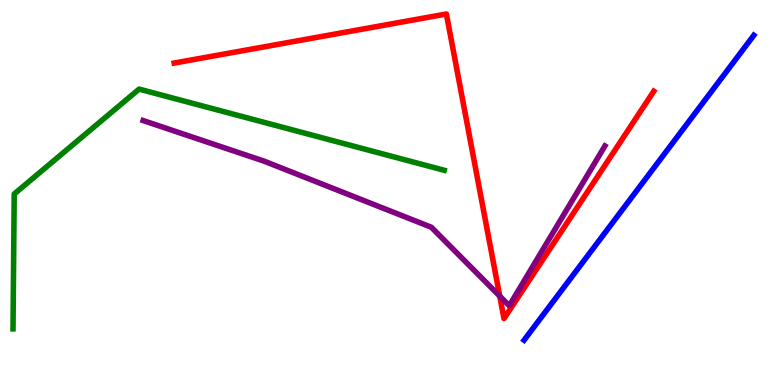[{'lines': ['blue', 'red'], 'intersections': []}, {'lines': ['green', 'red'], 'intersections': []}, {'lines': ['purple', 'red'], 'intersections': [{'x': 6.45, 'y': 2.31}]}, {'lines': ['blue', 'green'], 'intersections': []}, {'lines': ['blue', 'purple'], 'intersections': []}, {'lines': ['green', 'purple'], 'intersections': []}]